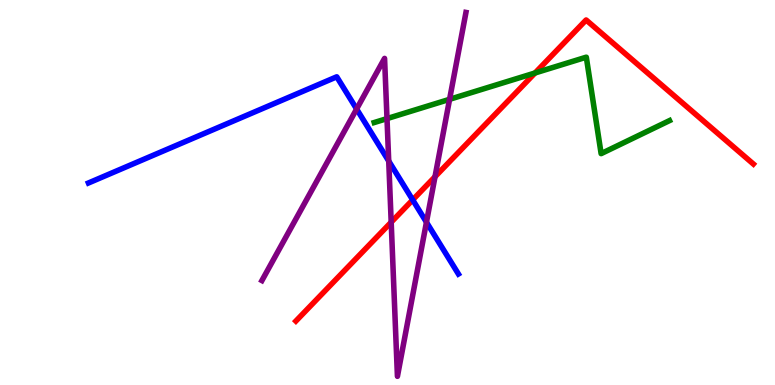[{'lines': ['blue', 'red'], 'intersections': [{'x': 5.33, 'y': 4.81}]}, {'lines': ['green', 'red'], 'intersections': [{'x': 6.9, 'y': 8.1}]}, {'lines': ['purple', 'red'], 'intersections': [{'x': 5.05, 'y': 4.23}, {'x': 5.61, 'y': 5.41}]}, {'lines': ['blue', 'green'], 'intersections': []}, {'lines': ['blue', 'purple'], 'intersections': [{'x': 4.6, 'y': 7.17}, {'x': 5.02, 'y': 5.82}, {'x': 5.5, 'y': 4.23}]}, {'lines': ['green', 'purple'], 'intersections': [{'x': 4.99, 'y': 6.92}, {'x': 5.8, 'y': 7.42}]}]